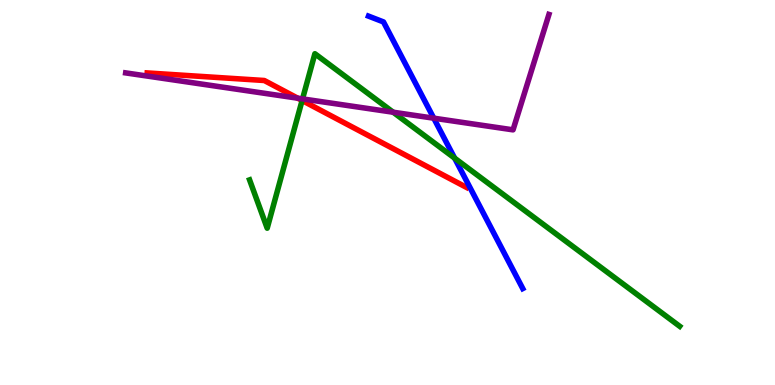[{'lines': ['blue', 'red'], 'intersections': []}, {'lines': ['green', 'red'], 'intersections': [{'x': 3.9, 'y': 7.39}]}, {'lines': ['purple', 'red'], 'intersections': [{'x': 3.84, 'y': 7.45}]}, {'lines': ['blue', 'green'], 'intersections': [{'x': 5.87, 'y': 5.89}]}, {'lines': ['blue', 'purple'], 'intersections': [{'x': 5.6, 'y': 6.93}]}, {'lines': ['green', 'purple'], 'intersections': [{'x': 3.9, 'y': 7.43}, {'x': 5.07, 'y': 7.09}]}]